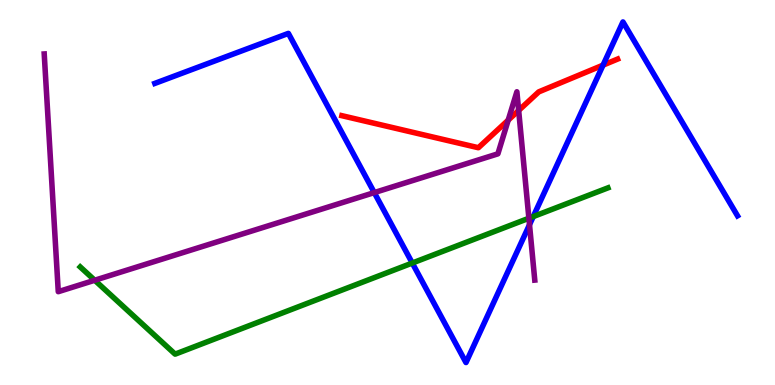[{'lines': ['blue', 'red'], 'intersections': [{'x': 7.78, 'y': 8.31}]}, {'lines': ['green', 'red'], 'intersections': []}, {'lines': ['purple', 'red'], 'intersections': [{'x': 6.56, 'y': 6.88}, {'x': 6.69, 'y': 7.13}]}, {'lines': ['blue', 'green'], 'intersections': [{'x': 5.32, 'y': 3.17}, {'x': 6.88, 'y': 4.38}]}, {'lines': ['blue', 'purple'], 'intersections': [{'x': 4.83, 'y': 5.0}, {'x': 6.83, 'y': 4.16}]}, {'lines': ['green', 'purple'], 'intersections': [{'x': 1.22, 'y': 2.72}, {'x': 6.82, 'y': 4.33}]}]